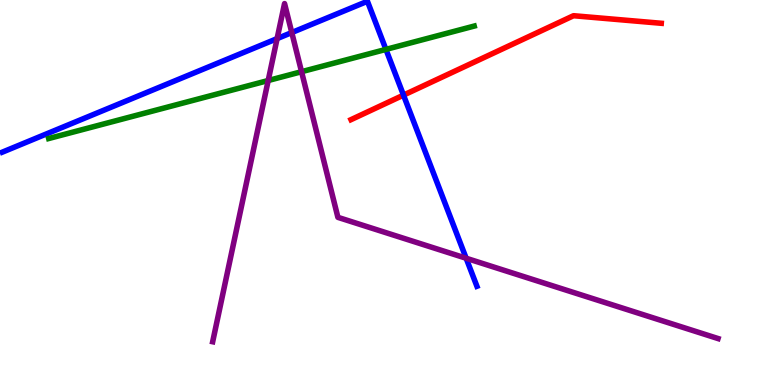[{'lines': ['blue', 'red'], 'intersections': [{'x': 5.21, 'y': 7.53}]}, {'lines': ['green', 'red'], 'intersections': []}, {'lines': ['purple', 'red'], 'intersections': []}, {'lines': ['blue', 'green'], 'intersections': [{'x': 4.98, 'y': 8.72}]}, {'lines': ['blue', 'purple'], 'intersections': [{'x': 3.58, 'y': 9.0}, {'x': 3.76, 'y': 9.15}, {'x': 6.01, 'y': 3.29}]}, {'lines': ['green', 'purple'], 'intersections': [{'x': 3.46, 'y': 7.91}, {'x': 3.89, 'y': 8.14}]}]